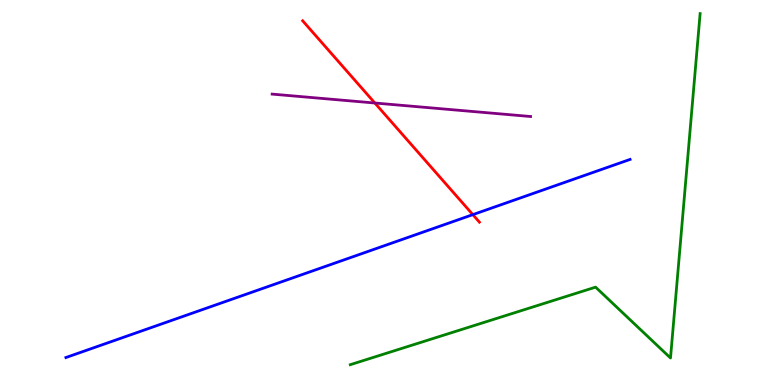[{'lines': ['blue', 'red'], 'intersections': [{'x': 6.1, 'y': 4.43}]}, {'lines': ['green', 'red'], 'intersections': []}, {'lines': ['purple', 'red'], 'intersections': [{'x': 4.84, 'y': 7.32}]}, {'lines': ['blue', 'green'], 'intersections': []}, {'lines': ['blue', 'purple'], 'intersections': []}, {'lines': ['green', 'purple'], 'intersections': []}]